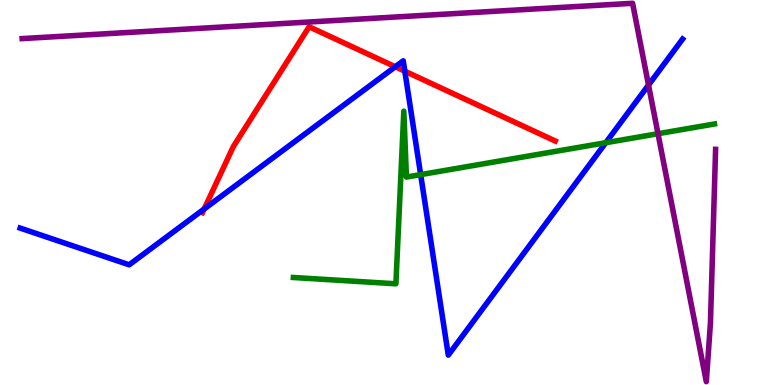[{'lines': ['blue', 'red'], 'intersections': [{'x': 2.63, 'y': 4.57}, {'x': 5.1, 'y': 8.27}, {'x': 5.22, 'y': 8.15}]}, {'lines': ['green', 'red'], 'intersections': []}, {'lines': ['purple', 'red'], 'intersections': []}, {'lines': ['blue', 'green'], 'intersections': [{'x': 5.43, 'y': 5.46}, {'x': 7.82, 'y': 6.29}]}, {'lines': ['blue', 'purple'], 'intersections': [{'x': 8.37, 'y': 7.79}]}, {'lines': ['green', 'purple'], 'intersections': [{'x': 8.49, 'y': 6.53}]}]